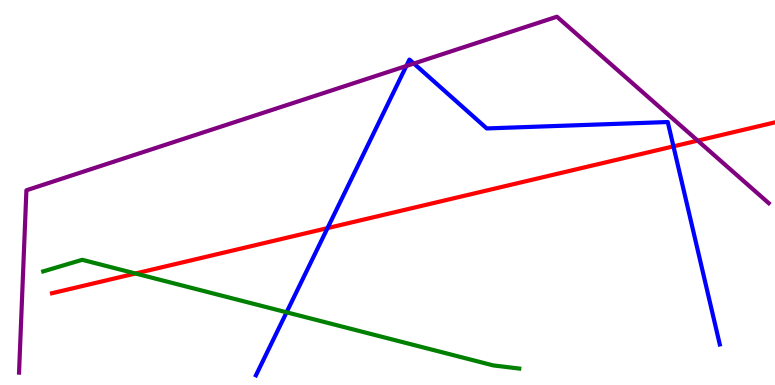[{'lines': ['blue', 'red'], 'intersections': [{'x': 4.23, 'y': 4.07}, {'x': 8.69, 'y': 6.2}]}, {'lines': ['green', 'red'], 'intersections': [{'x': 1.75, 'y': 2.9}]}, {'lines': ['purple', 'red'], 'intersections': [{'x': 9.0, 'y': 6.35}]}, {'lines': ['blue', 'green'], 'intersections': [{'x': 3.7, 'y': 1.89}]}, {'lines': ['blue', 'purple'], 'intersections': [{'x': 5.24, 'y': 8.29}, {'x': 5.34, 'y': 8.35}]}, {'lines': ['green', 'purple'], 'intersections': []}]